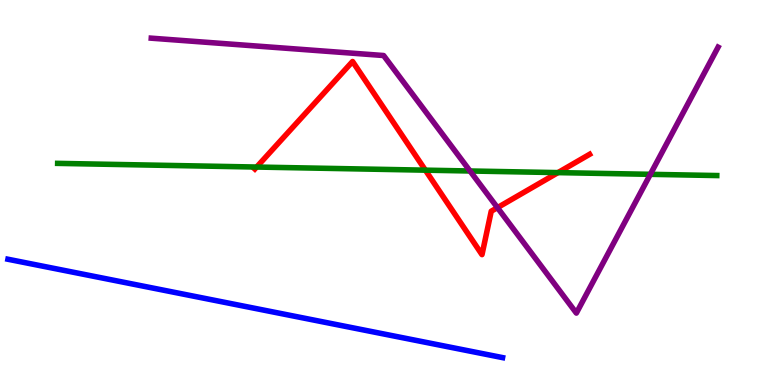[{'lines': ['blue', 'red'], 'intersections': []}, {'lines': ['green', 'red'], 'intersections': [{'x': 3.31, 'y': 5.66}, {'x': 5.49, 'y': 5.58}, {'x': 7.2, 'y': 5.52}]}, {'lines': ['purple', 'red'], 'intersections': [{'x': 6.42, 'y': 4.61}]}, {'lines': ['blue', 'green'], 'intersections': []}, {'lines': ['blue', 'purple'], 'intersections': []}, {'lines': ['green', 'purple'], 'intersections': [{'x': 6.06, 'y': 5.56}, {'x': 8.39, 'y': 5.47}]}]